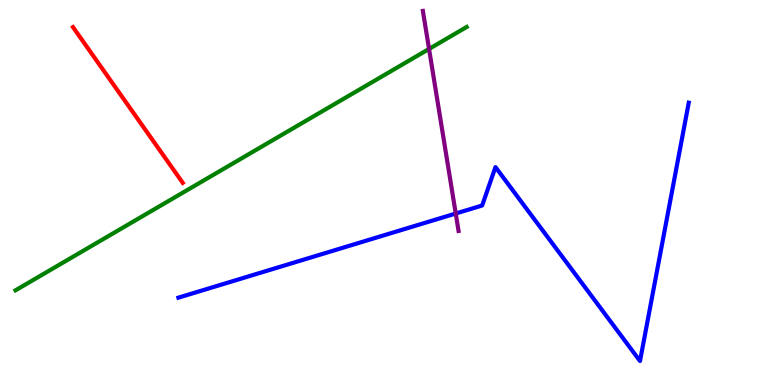[{'lines': ['blue', 'red'], 'intersections': []}, {'lines': ['green', 'red'], 'intersections': []}, {'lines': ['purple', 'red'], 'intersections': []}, {'lines': ['blue', 'green'], 'intersections': []}, {'lines': ['blue', 'purple'], 'intersections': [{'x': 5.88, 'y': 4.45}]}, {'lines': ['green', 'purple'], 'intersections': [{'x': 5.54, 'y': 8.73}]}]